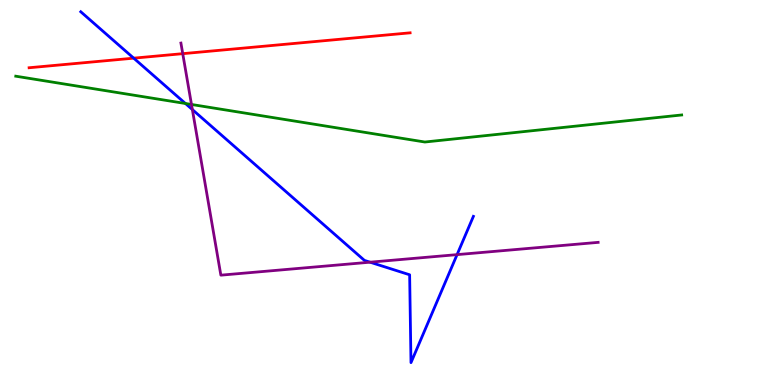[{'lines': ['blue', 'red'], 'intersections': [{'x': 1.73, 'y': 8.49}]}, {'lines': ['green', 'red'], 'intersections': []}, {'lines': ['purple', 'red'], 'intersections': [{'x': 2.36, 'y': 8.61}]}, {'lines': ['blue', 'green'], 'intersections': [{'x': 2.39, 'y': 7.31}]}, {'lines': ['blue', 'purple'], 'intersections': [{'x': 2.48, 'y': 7.15}, {'x': 4.78, 'y': 3.19}, {'x': 5.9, 'y': 3.39}]}, {'lines': ['green', 'purple'], 'intersections': [{'x': 2.47, 'y': 7.29}]}]